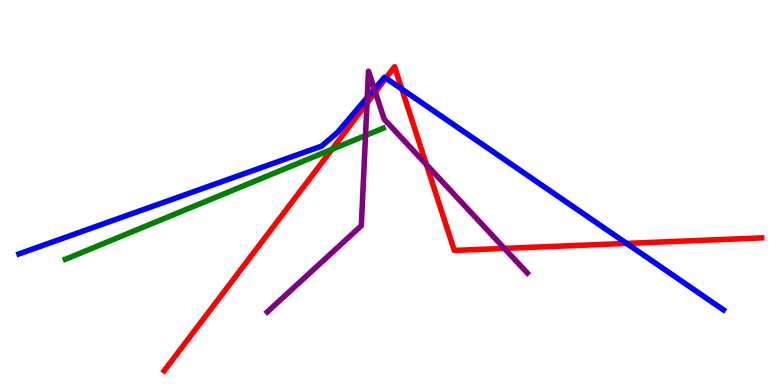[{'lines': ['blue', 'red'], 'intersections': [{'x': 4.98, 'y': 7.97}, {'x': 5.19, 'y': 7.69}, {'x': 8.09, 'y': 3.68}]}, {'lines': ['green', 'red'], 'intersections': [{'x': 4.28, 'y': 6.12}]}, {'lines': ['purple', 'red'], 'intersections': [{'x': 4.74, 'y': 7.32}, {'x': 4.84, 'y': 7.61}, {'x': 5.5, 'y': 5.73}, {'x': 6.51, 'y': 3.55}]}, {'lines': ['blue', 'green'], 'intersections': []}, {'lines': ['blue', 'purple'], 'intersections': [{'x': 4.74, 'y': 7.47}, {'x': 4.83, 'y': 7.68}]}, {'lines': ['green', 'purple'], 'intersections': [{'x': 4.72, 'y': 6.48}]}]